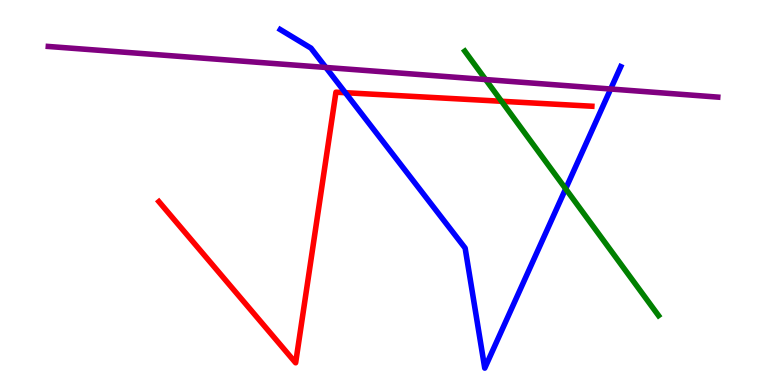[{'lines': ['blue', 'red'], 'intersections': [{'x': 4.46, 'y': 7.59}]}, {'lines': ['green', 'red'], 'intersections': [{'x': 6.47, 'y': 7.37}]}, {'lines': ['purple', 'red'], 'intersections': []}, {'lines': ['blue', 'green'], 'intersections': [{'x': 7.3, 'y': 5.1}]}, {'lines': ['blue', 'purple'], 'intersections': [{'x': 4.2, 'y': 8.25}, {'x': 7.88, 'y': 7.69}]}, {'lines': ['green', 'purple'], 'intersections': [{'x': 6.27, 'y': 7.93}]}]